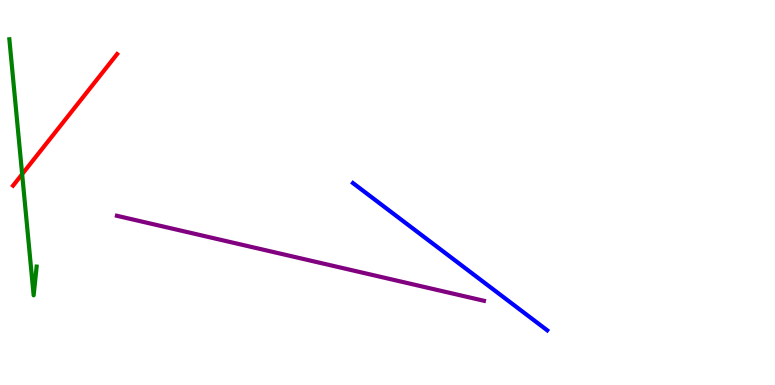[{'lines': ['blue', 'red'], 'intersections': []}, {'lines': ['green', 'red'], 'intersections': [{'x': 0.286, 'y': 5.48}]}, {'lines': ['purple', 'red'], 'intersections': []}, {'lines': ['blue', 'green'], 'intersections': []}, {'lines': ['blue', 'purple'], 'intersections': []}, {'lines': ['green', 'purple'], 'intersections': []}]